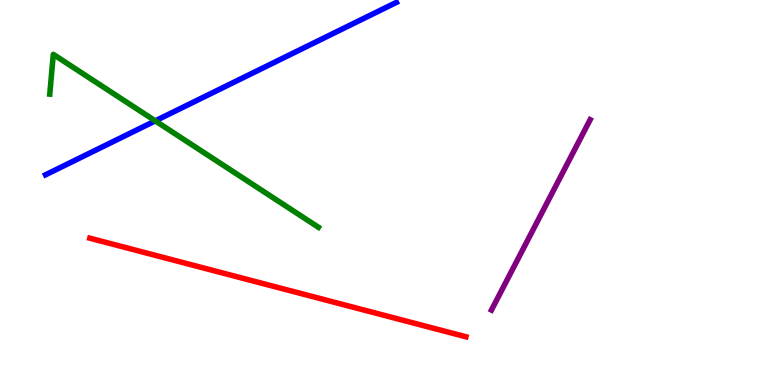[{'lines': ['blue', 'red'], 'intersections': []}, {'lines': ['green', 'red'], 'intersections': []}, {'lines': ['purple', 'red'], 'intersections': []}, {'lines': ['blue', 'green'], 'intersections': [{'x': 2.0, 'y': 6.86}]}, {'lines': ['blue', 'purple'], 'intersections': []}, {'lines': ['green', 'purple'], 'intersections': []}]